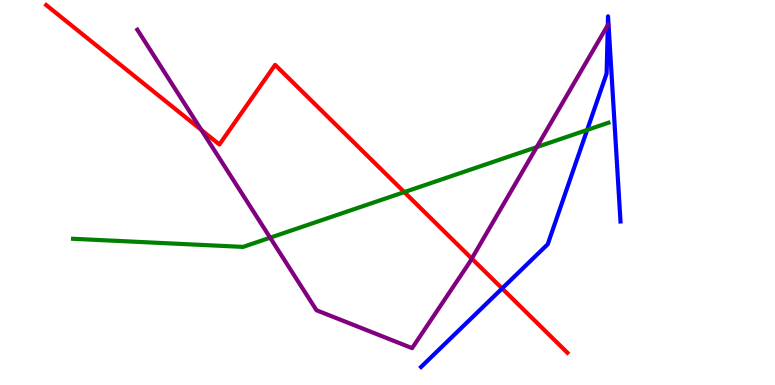[{'lines': ['blue', 'red'], 'intersections': [{'x': 6.48, 'y': 2.51}]}, {'lines': ['green', 'red'], 'intersections': [{'x': 5.22, 'y': 5.01}]}, {'lines': ['purple', 'red'], 'intersections': [{'x': 2.6, 'y': 6.62}, {'x': 6.09, 'y': 3.28}]}, {'lines': ['blue', 'green'], 'intersections': [{'x': 7.58, 'y': 6.62}]}, {'lines': ['blue', 'purple'], 'intersections': [{'x': 7.84, 'y': 9.35}]}, {'lines': ['green', 'purple'], 'intersections': [{'x': 3.49, 'y': 3.83}, {'x': 6.93, 'y': 6.18}]}]